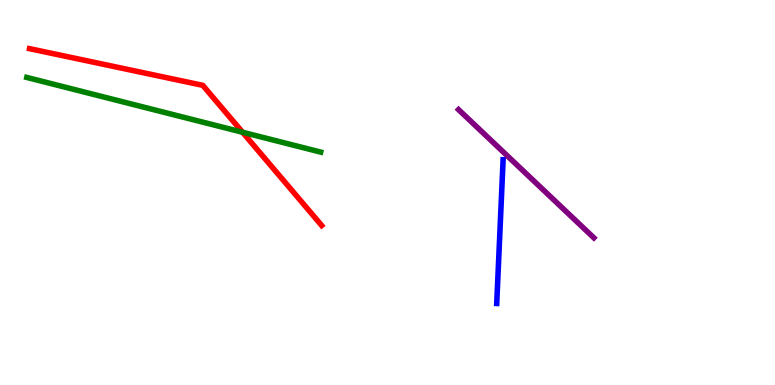[{'lines': ['blue', 'red'], 'intersections': []}, {'lines': ['green', 'red'], 'intersections': [{'x': 3.13, 'y': 6.56}]}, {'lines': ['purple', 'red'], 'intersections': []}, {'lines': ['blue', 'green'], 'intersections': []}, {'lines': ['blue', 'purple'], 'intersections': []}, {'lines': ['green', 'purple'], 'intersections': []}]